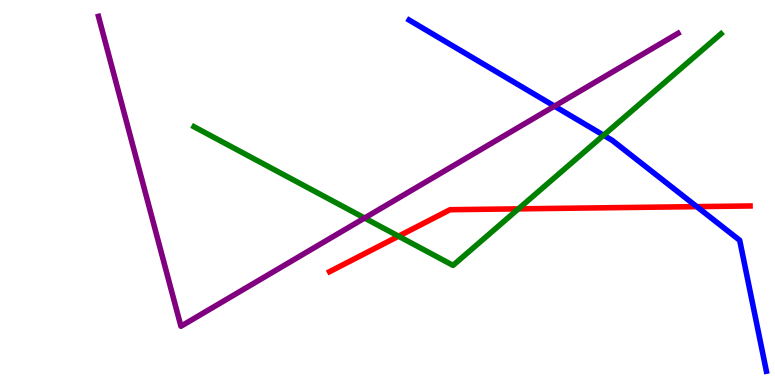[{'lines': ['blue', 'red'], 'intersections': [{'x': 8.99, 'y': 4.63}]}, {'lines': ['green', 'red'], 'intersections': [{'x': 5.14, 'y': 3.86}, {'x': 6.69, 'y': 4.58}]}, {'lines': ['purple', 'red'], 'intersections': []}, {'lines': ['blue', 'green'], 'intersections': [{'x': 7.79, 'y': 6.49}]}, {'lines': ['blue', 'purple'], 'intersections': [{'x': 7.15, 'y': 7.24}]}, {'lines': ['green', 'purple'], 'intersections': [{'x': 4.7, 'y': 4.34}]}]